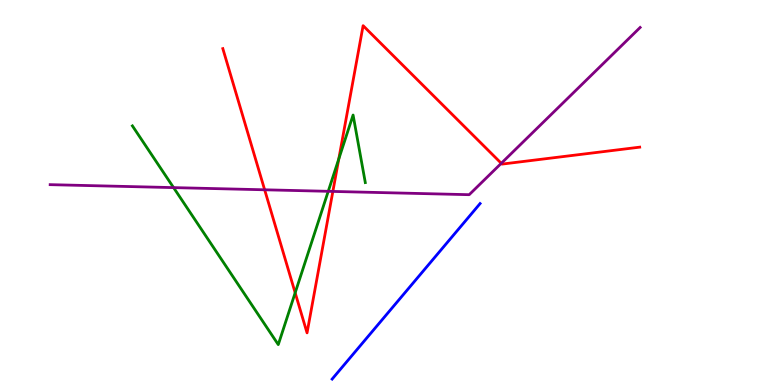[{'lines': ['blue', 'red'], 'intersections': []}, {'lines': ['green', 'red'], 'intersections': [{'x': 3.81, 'y': 2.4}, {'x': 4.37, 'y': 5.87}]}, {'lines': ['purple', 'red'], 'intersections': [{'x': 3.41, 'y': 5.07}, {'x': 4.29, 'y': 5.03}, {'x': 6.47, 'y': 5.76}]}, {'lines': ['blue', 'green'], 'intersections': []}, {'lines': ['blue', 'purple'], 'intersections': []}, {'lines': ['green', 'purple'], 'intersections': [{'x': 2.24, 'y': 5.13}, {'x': 4.24, 'y': 5.03}]}]